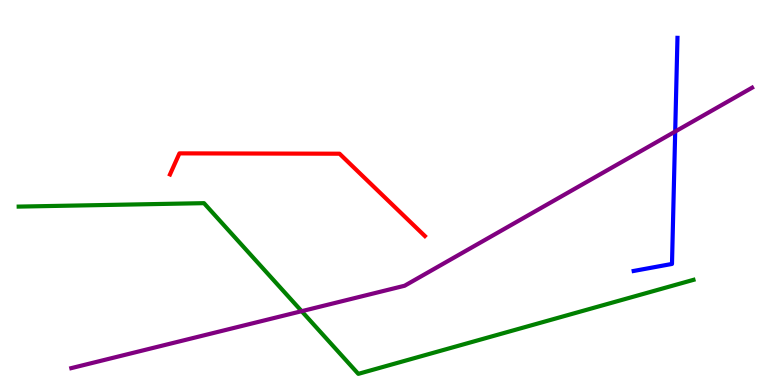[{'lines': ['blue', 'red'], 'intersections': []}, {'lines': ['green', 'red'], 'intersections': []}, {'lines': ['purple', 'red'], 'intersections': []}, {'lines': ['blue', 'green'], 'intersections': []}, {'lines': ['blue', 'purple'], 'intersections': [{'x': 8.71, 'y': 6.58}]}, {'lines': ['green', 'purple'], 'intersections': [{'x': 3.89, 'y': 1.92}]}]